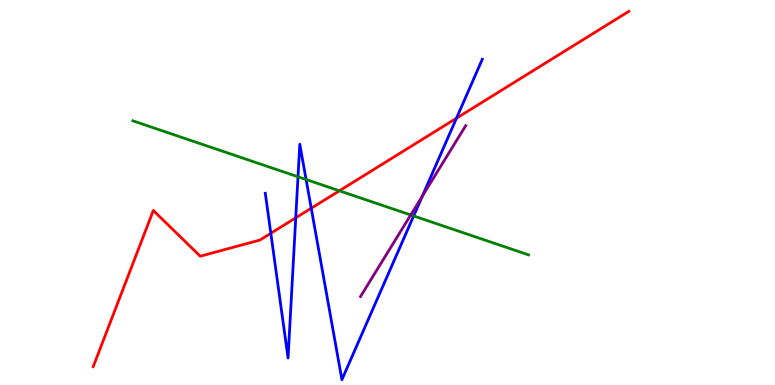[{'lines': ['blue', 'red'], 'intersections': [{'x': 3.49, 'y': 3.94}, {'x': 3.82, 'y': 4.34}, {'x': 4.02, 'y': 4.59}, {'x': 5.89, 'y': 6.93}]}, {'lines': ['green', 'red'], 'intersections': [{'x': 4.38, 'y': 5.04}]}, {'lines': ['purple', 'red'], 'intersections': []}, {'lines': ['blue', 'green'], 'intersections': [{'x': 3.85, 'y': 5.41}, {'x': 3.95, 'y': 5.34}, {'x': 5.34, 'y': 4.39}]}, {'lines': ['blue', 'purple'], 'intersections': [{'x': 5.45, 'y': 4.91}]}, {'lines': ['green', 'purple'], 'intersections': [{'x': 5.3, 'y': 4.42}]}]